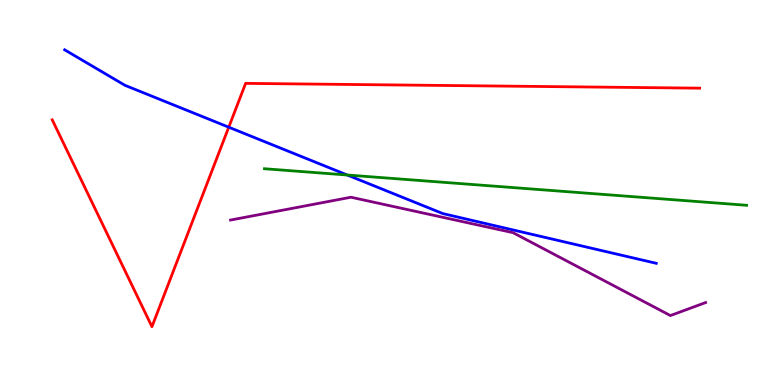[{'lines': ['blue', 'red'], 'intersections': [{'x': 2.95, 'y': 6.7}]}, {'lines': ['green', 'red'], 'intersections': []}, {'lines': ['purple', 'red'], 'intersections': []}, {'lines': ['blue', 'green'], 'intersections': [{'x': 4.48, 'y': 5.45}]}, {'lines': ['blue', 'purple'], 'intersections': []}, {'lines': ['green', 'purple'], 'intersections': []}]